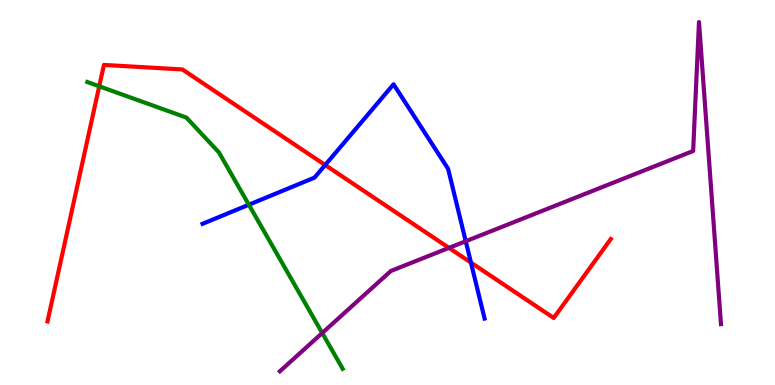[{'lines': ['blue', 'red'], 'intersections': [{'x': 4.2, 'y': 5.71}, {'x': 6.08, 'y': 3.18}]}, {'lines': ['green', 'red'], 'intersections': [{'x': 1.28, 'y': 7.76}]}, {'lines': ['purple', 'red'], 'intersections': [{'x': 5.79, 'y': 3.56}]}, {'lines': ['blue', 'green'], 'intersections': [{'x': 3.21, 'y': 4.68}]}, {'lines': ['blue', 'purple'], 'intersections': [{'x': 6.01, 'y': 3.73}]}, {'lines': ['green', 'purple'], 'intersections': [{'x': 4.16, 'y': 1.35}]}]